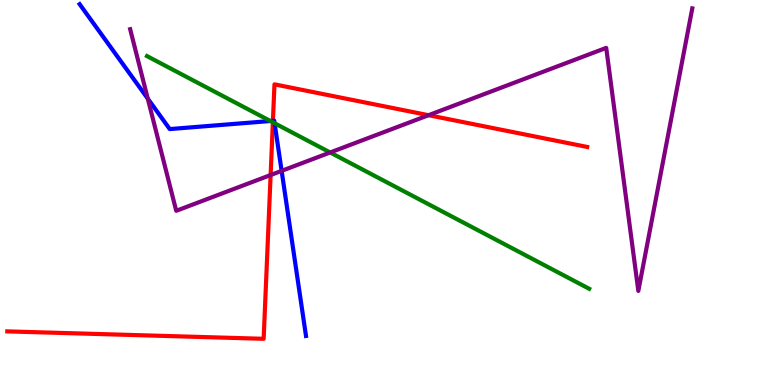[{'lines': ['blue', 'red'], 'intersections': [{'x': 3.52, 'y': 6.86}]}, {'lines': ['green', 'red'], 'intersections': [{'x': 3.52, 'y': 6.82}]}, {'lines': ['purple', 'red'], 'intersections': [{'x': 3.49, 'y': 5.45}, {'x': 5.53, 'y': 7.01}]}, {'lines': ['blue', 'green'], 'intersections': [{'x': 3.49, 'y': 6.86}, {'x': 3.54, 'y': 6.8}]}, {'lines': ['blue', 'purple'], 'intersections': [{'x': 1.91, 'y': 7.44}, {'x': 3.63, 'y': 5.56}]}, {'lines': ['green', 'purple'], 'intersections': [{'x': 4.26, 'y': 6.04}]}]